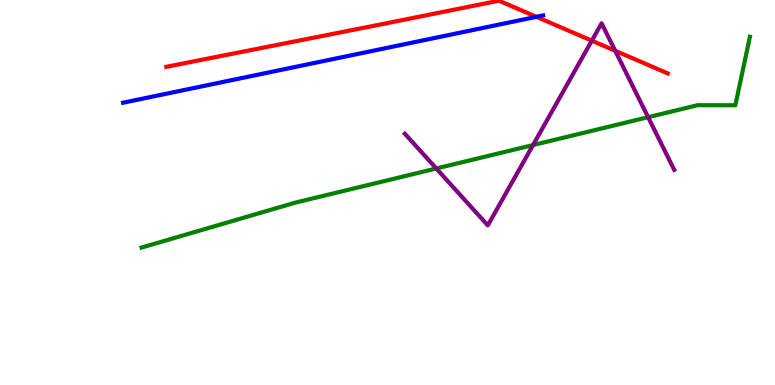[{'lines': ['blue', 'red'], 'intersections': [{'x': 6.92, 'y': 9.56}]}, {'lines': ['green', 'red'], 'intersections': []}, {'lines': ['purple', 'red'], 'intersections': [{'x': 7.64, 'y': 8.94}, {'x': 7.94, 'y': 8.68}]}, {'lines': ['blue', 'green'], 'intersections': []}, {'lines': ['blue', 'purple'], 'intersections': []}, {'lines': ['green', 'purple'], 'intersections': [{'x': 5.63, 'y': 5.62}, {'x': 6.88, 'y': 6.23}, {'x': 8.36, 'y': 6.96}]}]